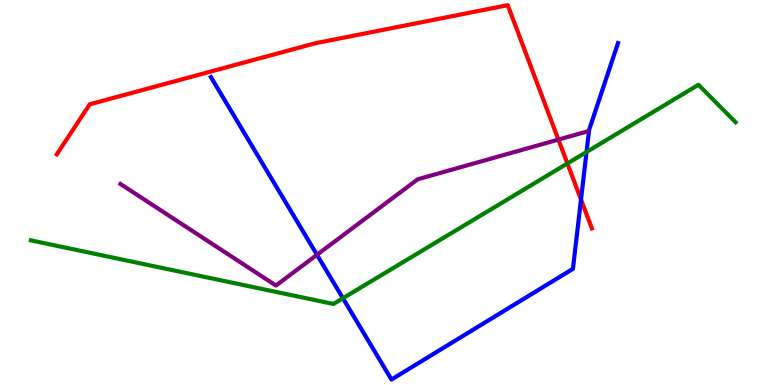[{'lines': ['blue', 'red'], 'intersections': [{'x': 7.5, 'y': 4.82}]}, {'lines': ['green', 'red'], 'intersections': [{'x': 7.32, 'y': 5.75}]}, {'lines': ['purple', 'red'], 'intersections': [{'x': 7.21, 'y': 6.37}]}, {'lines': ['blue', 'green'], 'intersections': [{'x': 4.42, 'y': 2.25}, {'x': 7.57, 'y': 6.05}]}, {'lines': ['blue', 'purple'], 'intersections': [{'x': 4.09, 'y': 3.38}]}, {'lines': ['green', 'purple'], 'intersections': []}]